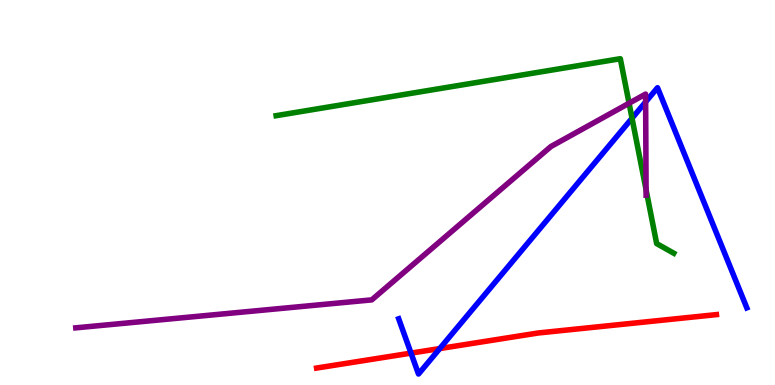[{'lines': ['blue', 'red'], 'intersections': [{'x': 5.3, 'y': 0.828}, {'x': 5.67, 'y': 0.946}]}, {'lines': ['green', 'red'], 'intersections': []}, {'lines': ['purple', 'red'], 'intersections': []}, {'lines': ['blue', 'green'], 'intersections': [{'x': 8.16, 'y': 6.93}]}, {'lines': ['blue', 'purple'], 'intersections': [{'x': 8.33, 'y': 7.35}]}, {'lines': ['green', 'purple'], 'intersections': [{'x': 8.12, 'y': 7.32}, {'x': 8.34, 'y': 5.07}]}]